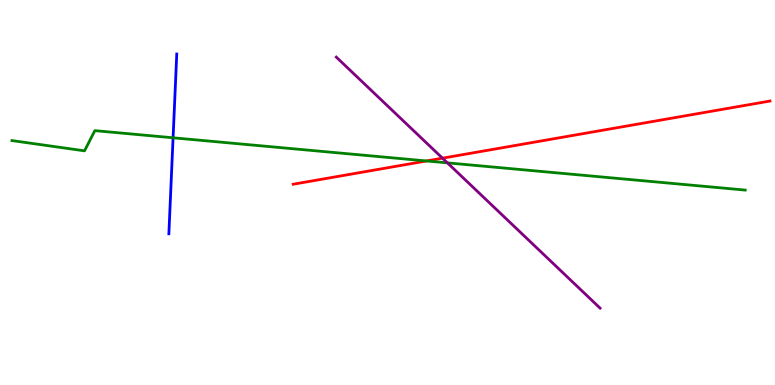[{'lines': ['blue', 'red'], 'intersections': []}, {'lines': ['green', 'red'], 'intersections': [{'x': 5.5, 'y': 5.82}]}, {'lines': ['purple', 'red'], 'intersections': [{'x': 5.71, 'y': 5.89}]}, {'lines': ['blue', 'green'], 'intersections': [{'x': 2.23, 'y': 6.42}]}, {'lines': ['blue', 'purple'], 'intersections': []}, {'lines': ['green', 'purple'], 'intersections': [{'x': 5.77, 'y': 5.77}]}]